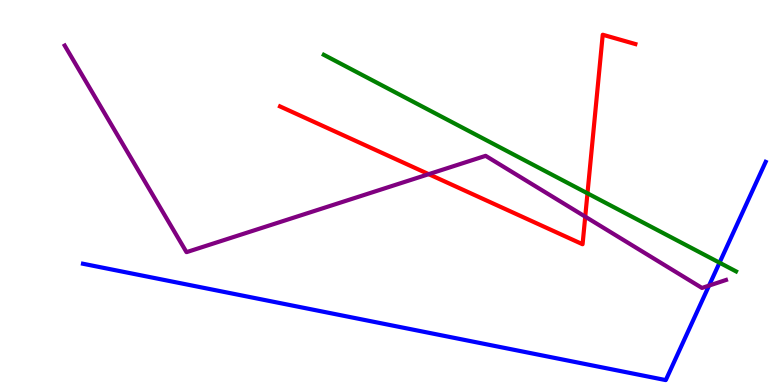[{'lines': ['blue', 'red'], 'intersections': []}, {'lines': ['green', 'red'], 'intersections': [{'x': 7.58, 'y': 4.98}]}, {'lines': ['purple', 'red'], 'intersections': [{'x': 5.53, 'y': 5.48}, {'x': 7.55, 'y': 4.37}]}, {'lines': ['blue', 'green'], 'intersections': [{'x': 9.28, 'y': 3.18}]}, {'lines': ['blue', 'purple'], 'intersections': [{'x': 9.15, 'y': 2.58}]}, {'lines': ['green', 'purple'], 'intersections': []}]